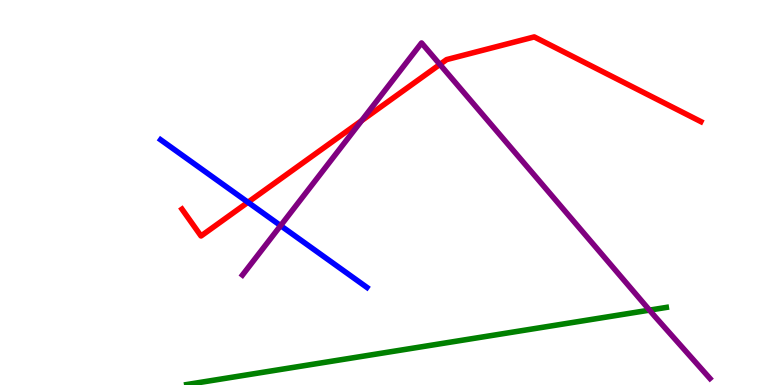[{'lines': ['blue', 'red'], 'intersections': [{'x': 3.2, 'y': 4.75}]}, {'lines': ['green', 'red'], 'intersections': []}, {'lines': ['purple', 'red'], 'intersections': [{'x': 4.67, 'y': 6.87}, {'x': 5.68, 'y': 8.33}]}, {'lines': ['blue', 'green'], 'intersections': []}, {'lines': ['blue', 'purple'], 'intersections': [{'x': 3.62, 'y': 4.14}]}, {'lines': ['green', 'purple'], 'intersections': [{'x': 8.38, 'y': 1.94}]}]